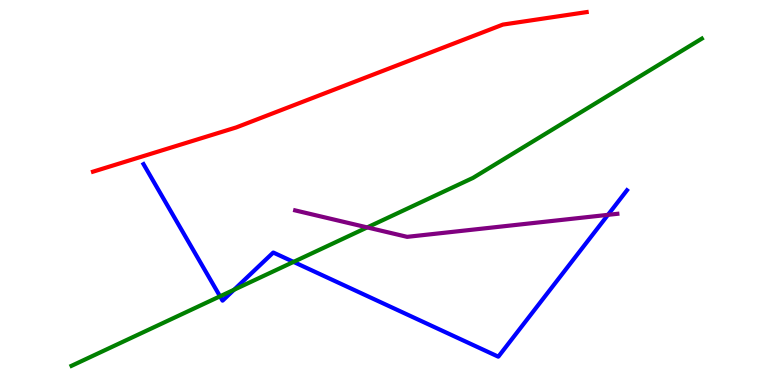[{'lines': ['blue', 'red'], 'intersections': []}, {'lines': ['green', 'red'], 'intersections': []}, {'lines': ['purple', 'red'], 'intersections': []}, {'lines': ['blue', 'green'], 'intersections': [{'x': 2.84, 'y': 2.3}, {'x': 3.02, 'y': 2.47}, {'x': 3.79, 'y': 3.2}]}, {'lines': ['blue', 'purple'], 'intersections': [{'x': 7.84, 'y': 4.42}]}, {'lines': ['green', 'purple'], 'intersections': [{'x': 4.74, 'y': 4.09}]}]